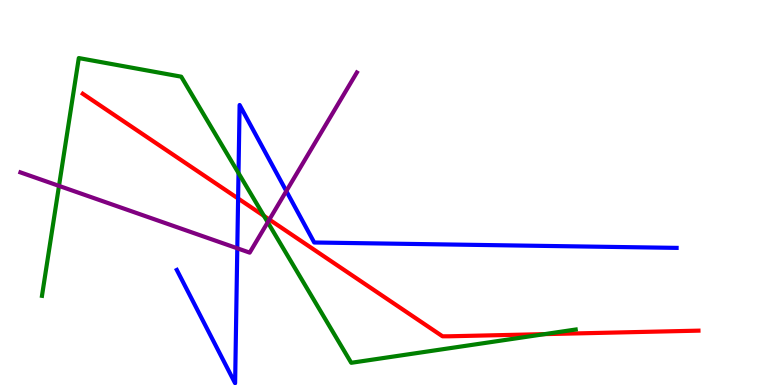[{'lines': ['blue', 'red'], 'intersections': [{'x': 3.07, 'y': 4.84}]}, {'lines': ['green', 'red'], 'intersections': [{'x': 3.41, 'y': 4.39}, {'x': 7.03, 'y': 1.32}]}, {'lines': ['purple', 'red'], 'intersections': [{'x': 3.48, 'y': 4.3}]}, {'lines': ['blue', 'green'], 'intersections': [{'x': 3.08, 'y': 5.5}]}, {'lines': ['blue', 'purple'], 'intersections': [{'x': 3.06, 'y': 3.55}, {'x': 3.69, 'y': 5.04}]}, {'lines': ['green', 'purple'], 'intersections': [{'x': 0.761, 'y': 5.17}, {'x': 3.45, 'y': 4.23}]}]